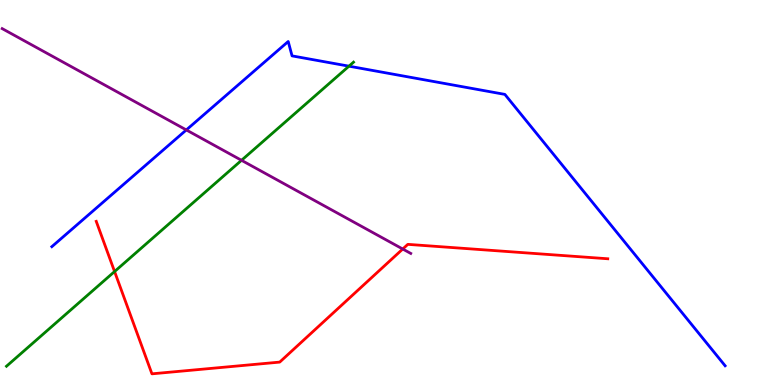[{'lines': ['blue', 'red'], 'intersections': []}, {'lines': ['green', 'red'], 'intersections': [{'x': 1.48, 'y': 2.95}]}, {'lines': ['purple', 'red'], 'intersections': [{'x': 5.2, 'y': 3.53}]}, {'lines': ['blue', 'green'], 'intersections': [{'x': 4.5, 'y': 8.28}]}, {'lines': ['blue', 'purple'], 'intersections': [{'x': 2.4, 'y': 6.62}]}, {'lines': ['green', 'purple'], 'intersections': [{'x': 3.12, 'y': 5.84}]}]